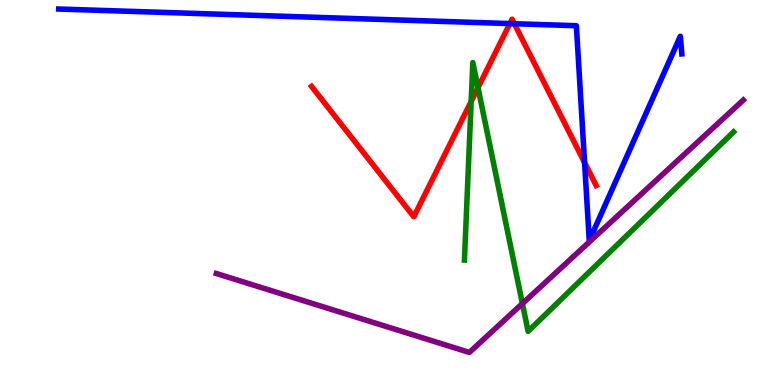[{'lines': ['blue', 'red'], 'intersections': [{'x': 6.58, 'y': 9.39}, {'x': 6.64, 'y': 9.38}, {'x': 7.54, 'y': 5.78}]}, {'lines': ['green', 'red'], 'intersections': [{'x': 6.08, 'y': 7.37}, {'x': 6.17, 'y': 7.72}]}, {'lines': ['purple', 'red'], 'intersections': []}, {'lines': ['blue', 'green'], 'intersections': []}, {'lines': ['blue', 'purple'], 'intersections': []}, {'lines': ['green', 'purple'], 'intersections': [{'x': 6.74, 'y': 2.11}]}]